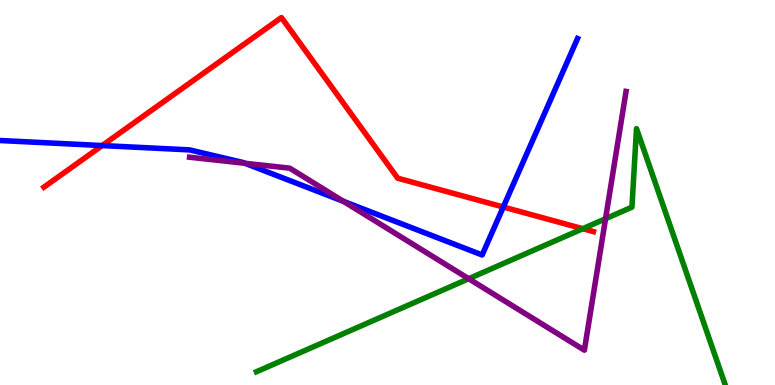[{'lines': ['blue', 'red'], 'intersections': [{'x': 1.32, 'y': 6.22}, {'x': 6.49, 'y': 4.62}]}, {'lines': ['green', 'red'], 'intersections': [{'x': 7.52, 'y': 4.06}]}, {'lines': ['purple', 'red'], 'intersections': []}, {'lines': ['blue', 'green'], 'intersections': []}, {'lines': ['blue', 'purple'], 'intersections': [{'x': 3.16, 'y': 5.76}, {'x': 4.43, 'y': 4.77}]}, {'lines': ['green', 'purple'], 'intersections': [{'x': 6.05, 'y': 2.76}, {'x': 7.81, 'y': 4.32}]}]